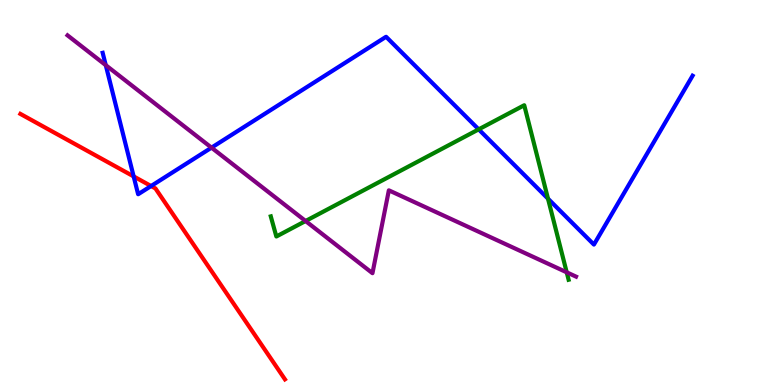[{'lines': ['blue', 'red'], 'intersections': [{'x': 1.72, 'y': 5.42}, {'x': 1.95, 'y': 5.17}]}, {'lines': ['green', 'red'], 'intersections': []}, {'lines': ['purple', 'red'], 'intersections': []}, {'lines': ['blue', 'green'], 'intersections': [{'x': 6.18, 'y': 6.64}, {'x': 7.07, 'y': 4.84}]}, {'lines': ['blue', 'purple'], 'intersections': [{'x': 1.36, 'y': 8.31}, {'x': 2.73, 'y': 6.16}]}, {'lines': ['green', 'purple'], 'intersections': [{'x': 3.94, 'y': 4.26}, {'x': 7.31, 'y': 2.93}]}]